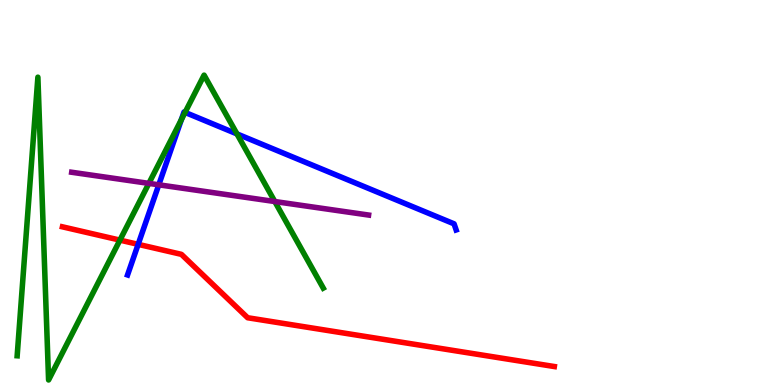[{'lines': ['blue', 'red'], 'intersections': [{'x': 1.78, 'y': 3.65}]}, {'lines': ['green', 'red'], 'intersections': [{'x': 1.55, 'y': 3.76}]}, {'lines': ['purple', 'red'], 'intersections': []}, {'lines': ['blue', 'green'], 'intersections': [{'x': 2.34, 'y': 6.89}, {'x': 2.39, 'y': 7.08}, {'x': 3.06, 'y': 6.52}]}, {'lines': ['blue', 'purple'], 'intersections': [{'x': 2.05, 'y': 5.2}]}, {'lines': ['green', 'purple'], 'intersections': [{'x': 1.92, 'y': 5.24}, {'x': 3.55, 'y': 4.77}]}]